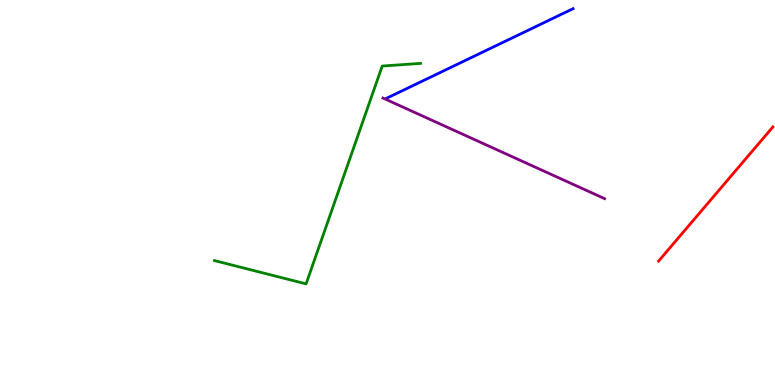[{'lines': ['blue', 'red'], 'intersections': []}, {'lines': ['green', 'red'], 'intersections': []}, {'lines': ['purple', 'red'], 'intersections': []}, {'lines': ['blue', 'green'], 'intersections': []}, {'lines': ['blue', 'purple'], 'intersections': []}, {'lines': ['green', 'purple'], 'intersections': []}]